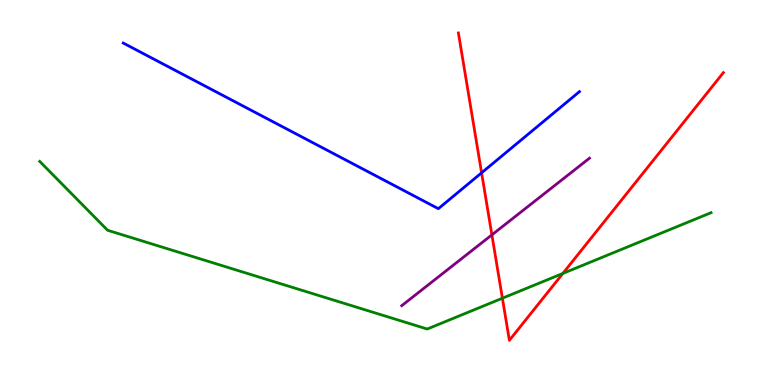[{'lines': ['blue', 'red'], 'intersections': [{'x': 6.21, 'y': 5.51}]}, {'lines': ['green', 'red'], 'intersections': [{'x': 6.48, 'y': 2.25}, {'x': 7.26, 'y': 2.9}]}, {'lines': ['purple', 'red'], 'intersections': [{'x': 6.35, 'y': 3.9}]}, {'lines': ['blue', 'green'], 'intersections': []}, {'lines': ['blue', 'purple'], 'intersections': []}, {'lines': ['green', 'purple'], 'intersections': []}]